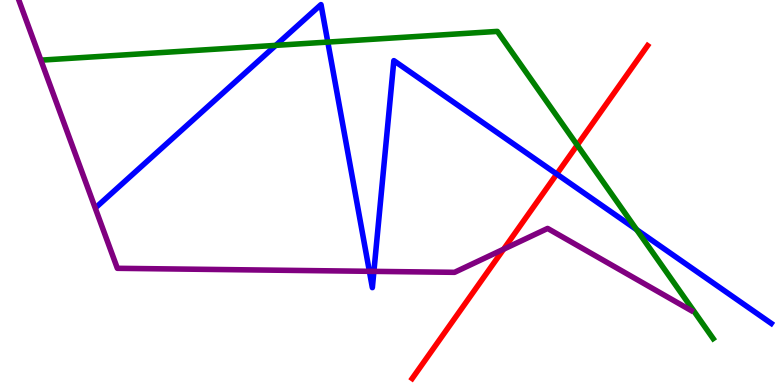[{'lines': ['blue', 'red'], 'intersections': [{'x': 7.18, 'y': 5.48}]}, {'lines': ['green', 'red'], 'intersections': [{'x': 7.45, 'y': 6.23}]}, {'lines': ['purple', 'red'], 'intersections': [{'x': 6.5, 'y': 3.53}]}, {'lines': ['blue', 'green'], 'intersections': [{'x': 3.56, 'y': 8.82}, {'x': 4.23, 'y': 8.91}, {'x': 8.21, 'y': 4.03}]}, {'lines': ['blue', 'purple'], 'intersections': [{'x': 4.77, 'y': 2.95}, {'x': 4.82, 'y': 2.95}]}, {'lines': ['green', 'purple'], 'intersections': []}]